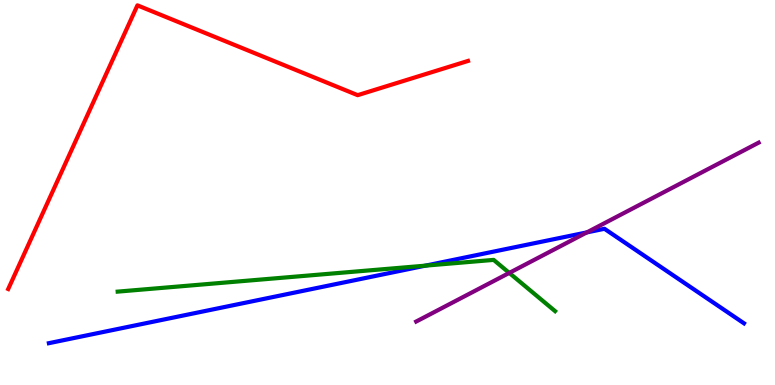[{'lines': ['blue', 'red'], 'intersections': []}, {'lines': ['green', 'red'], 'intersections': []}, {'lines': ['purple', 'red'], 'intersections': []}, {'lines': ['blue', 'green'], 'intersections': [{'x': 5.49, 'y': 3.1}]}, {'lines': ['blue', 'purple'], 'intersections': [{'x': 7.57, 'y': 3.96}]}, {'lines': ['green', 'purple'], 'intersections': [{'x': 6.57, 'y': 2.91}]}]